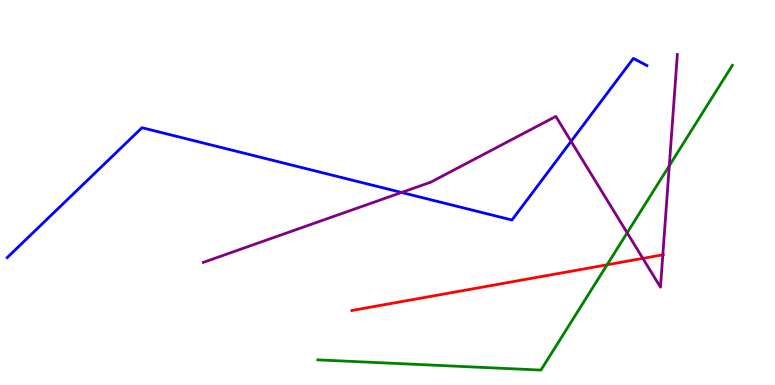[{'lines': ['blue', 'red'], 'intersections': []}, {'lines': ['green', 'red'], 'intersections': [{'x': 7.83, 'y': 3.12}]}, {'lines': ['purple', 'red'], 'intersections': [{'x': 8.29, 'y': 3.29}, {'x': 8.55, 'y': 3.38}]}, {'lines': ['blue', 'green'], 'intersections': []}, {'lines': ['blue', 'purple'], 'intersections': [{'x': 5.18, 'y': 5.0}, {'x': 7.37, 'y': 6.33}]}, {'lines': ['green', 'purple'], 'intersections': [{'x': 8.09, 'y': 3.95}, {'x': 8.64, 'y': 5.69}]}]